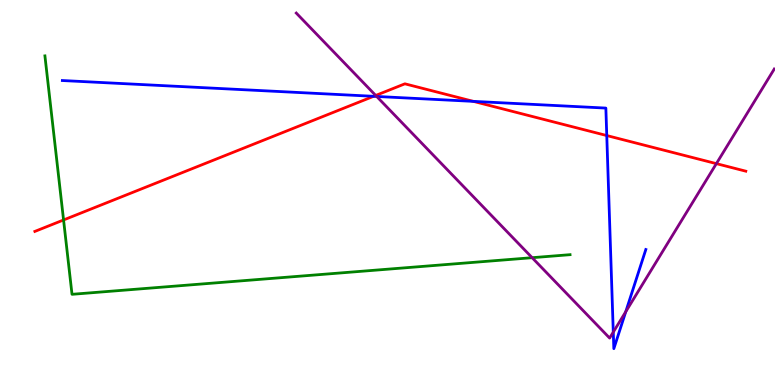[{'lines': ['blue', 'red'], 'intersections': [{'x': 4.82, 'y': 7.5}, {'x': 6.11, 'y': 7.37}, {'x': 7.83, 'y': 6.48}]}, {'lines': ['green', 'red'], 'intersections': [{'x': 0.82, 'y': 4.29}]}, {'lines': ['purple', 'red'], 'intersections': [{'x': 4.85, 'y': 7.52}, {'x': 9.24, 'y': 5.75}]}, {'lines': ['blue', 'green'], 'intersections': []}, {'lines': ['blue', 'purple'], 'intersections': [{'x': 4.86, 'y': 7.49}, {'x': 7.91, 'y': 1.37}, {'x': 8.07, 'y': 1.9}]}, {'lines': ['green', 'purple'], 'intersections': [{'x': 6.87, 'y': 3.31}]}]